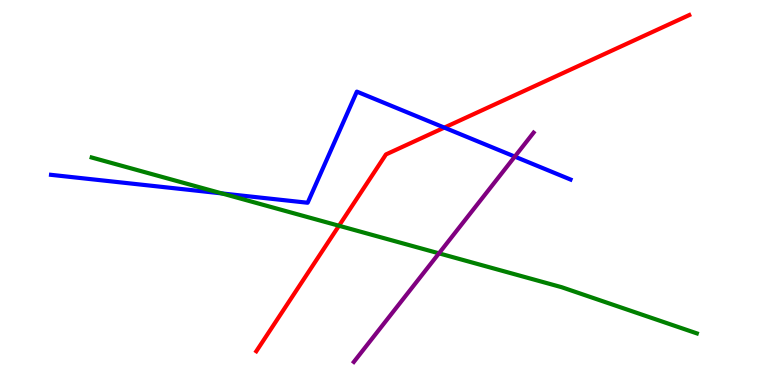[{'lines': ['blue', 'red'], 'intersections': [{'x': 5.73, 'y': 6.69}]}, {'lines': ['green', 'red'], 'intersections': [{'x': 4.37, 'y': 4.14}]}, {'lines': ['purple', 'red'], 'intersections': []}, {'lines': ['blue', 'green'], 'intersections': [{'x': 2.86, 'y': 4.98}]}, {'lines': ['blue', 'purple'], 'intersections': [{'x': 6.64, 'y': 5.93}]}, {'lines': ['green', 'purple'], 'intersections': [{'x': 5.66, 'y': 3.42}]}]